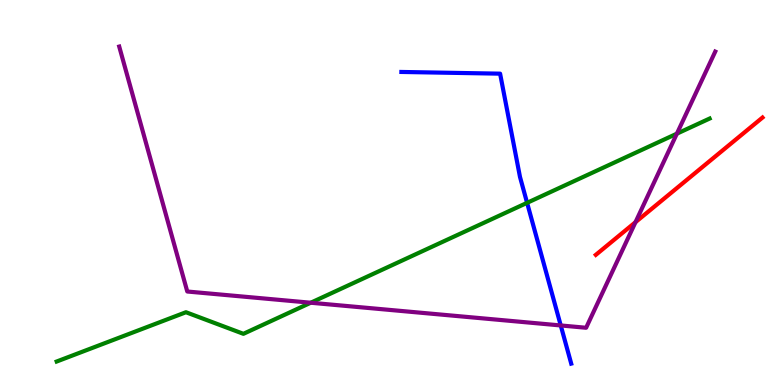[{'lines': ['blue', 'red'], 'intersections': []}, {'lines': ['green', 'red'], 'intersections': []}, {'lines': ['purple', 'red'], 'intersections': [{'x': 8.2, 'y': 4.23}]}, {'lines': ['blue', 'green'], 'intersections': [{'x': 6.8, 'y': 4.73}]}, {'lines': ['blue', 'purple'], 'intersections': [{'x': 7.24, 'y': 1.55}]}, {'lines': ['green', 'purple'], 'intersections': [{'x': 4.01, 'y': 2.14}, {'x': 8.73, 'y': 6.53}]}]